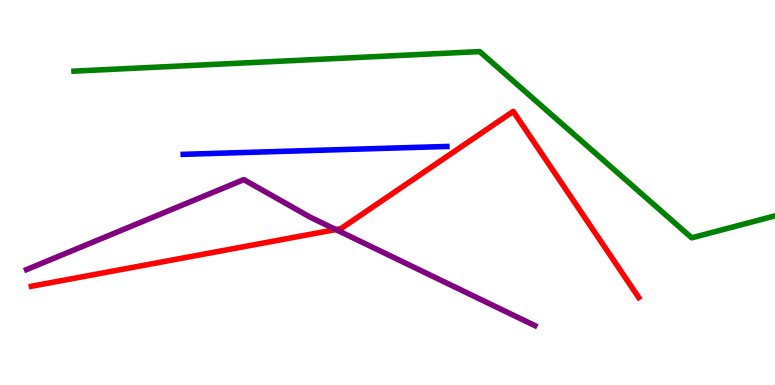[{'lines': ['blue', 'red'], 'intersections': []}, {'lines': ['green', 'red'], 'intersections': []}, {'lines': ['purple', 'red'], 'intersections': [{'x': 4.33, 'y': 4.04}]}, {'lines': ['blue', 'green'], 'intersections': []}, {'lines': ['blue', 'purple'], 'intersections': []}, {'lines': ['green', 'purple'], 'intersections': []}]